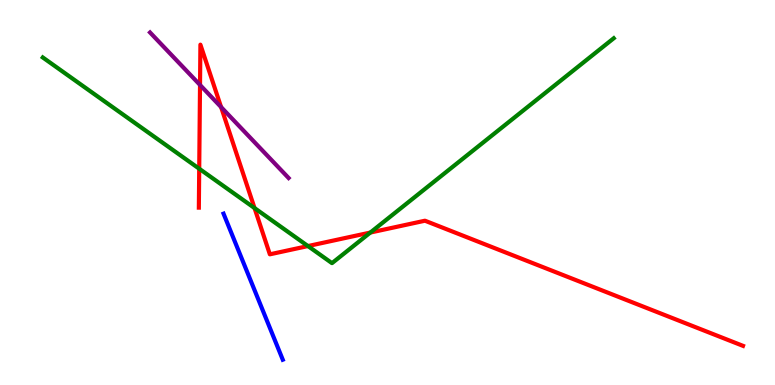[{'lines': ['blue', 'red'], 'intersections': []}, {'lines': ['green', 'red'], 'intersections': [{'x': 2.57, 'y': 5.62}, {'x': 3.28, 'y': 4.6}, {'x': 3.97, 'y': 3.61}, {'x': 4.78, 'y': 3.96}]}, {'lines': ['purple', 'red'], 'intersections': [{'x': 2.58, 'y': 7.79}, {'x': 2.85, 'y': 7.22}]}, {'lines': ['blue', 'green'], 'intersections': []}, {'lines': ['blue', 'purple'], 'intersections': []}, {'lines': ['green', 'purple'], 'intersections': []}]